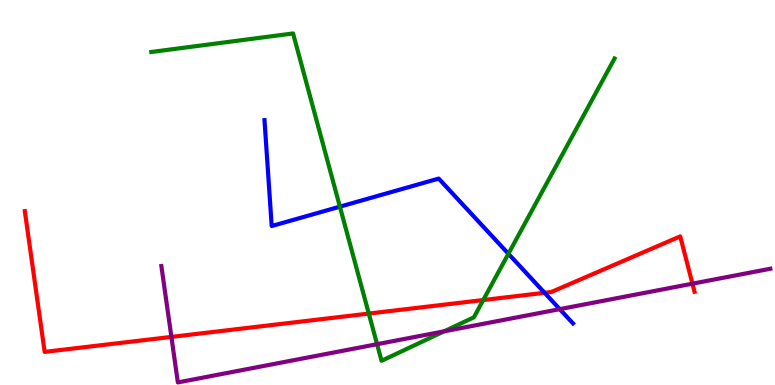[{'lines': ['blue', 'red'], 'intersections': [{'x': 7.03, 'y': 2.4}]}, {'lines': ['green', 'red'], 'intersections': [{'x': 4.76, 'y': 1.86}, {'x': 6.24, 'y': 2.21}]}, {'lines': ['purple', 'red'], 'intersections': [{'x': 2.21, 'y': 1.25}, {'x': 8.93, 'y': 2.63}]}, {'lines': ['blue', 'green'], 'intersections': [{'x': 4.39, 'y': 4.63}, {'x': 6.56, 'y': 3.41}]}, {'lines': ['blue', 'purple'], 'intersections': [{'x': 7.22, 'y': 1.97}]}, {'lines': ['green', 'purple'], 'intersections': [{'x': 4.87, 'y': 1.06}, {'x': 5.73, 'y': 1.39}]}]